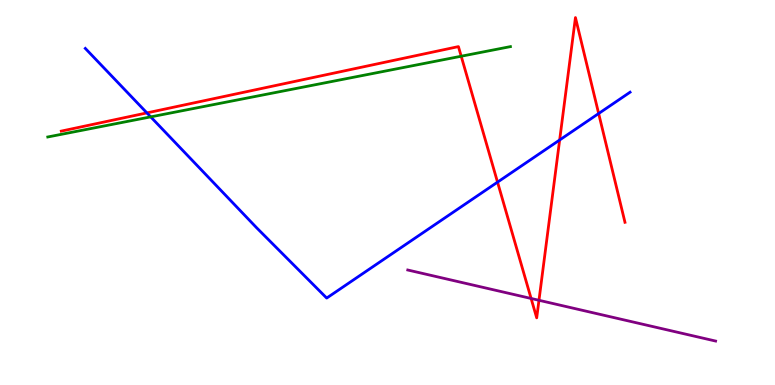[{'lines': ['blue', 'red'], 'intersections': [{'x': 1.9, 'y': 7.07}, {'x': 6.42, 'y': 5.27}, {'x': 7.22, 'y': 6.36}, {'x': 7.72, 'y': 7.05}]}, {'lines': ['green', 'red'], 'intersections': [{'x': 5.95, 'y': 8.54}]}, {'lines': ['purple', 'red'], 'intersections': [{'x': 6.85, 'y': 2.25}, {'x': 6.95, 'y': 2.2}]}, {'lines': ['blue', 'green'], 'intersections': [{'x': 1.94, 'y': 6.96}]}, {'lines': ['blue', 'purple'], 'intersections': []}, {'lines': ['green', 'purple'], 'intersections': []}]